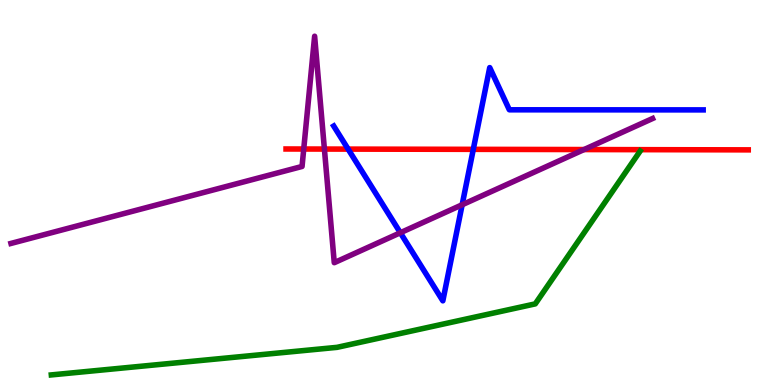[{'lines': ['blue', 'red'], 'intersections': [{'x': 4.49, 'y': 6.13}, {'x': 6.11, 'y': 6.12}]}, {'lines': ['green', 'red'], 'intersections': []}, {'lines': ['purple', 'red'], 'intersections': [{'x': 3.92, 'y': 6.13}, {'x': 4.19, 'y': 6.13}, {'x': 7.54, 'y': 6.12}]}, {'lines': ['blue', 'green'], 'intersections': []}, {'lines': ['blue', 'purple'], 'intersections': [{'x': 5.17, 'y': 3.95}, {'x': 5.96, 'y': 4.68}]}, {'lines': ['green', 'purple'], 'intersections': []}]